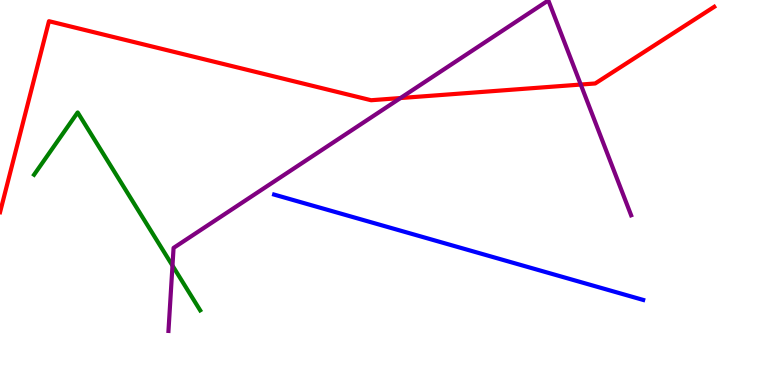[{'lines': ['blue', 'red'], 'intersections': []}, {'lines': ['green', 'red'], 'intersections': []}, {'lines': ['purple', 'red'], 'intersections': [{'x': 5.17, 'y': 7.45}, {'x': 7.49, 'y': 7.8}]}, {'lines': ['blue', 'green'], 'intersections': []}, {'lines': ['blue', 'purple'], 'intersections': []}, {'lines': ['green', 'purple'], 'intersections': [{'x': 2.23, 'y': 3.1}]}]